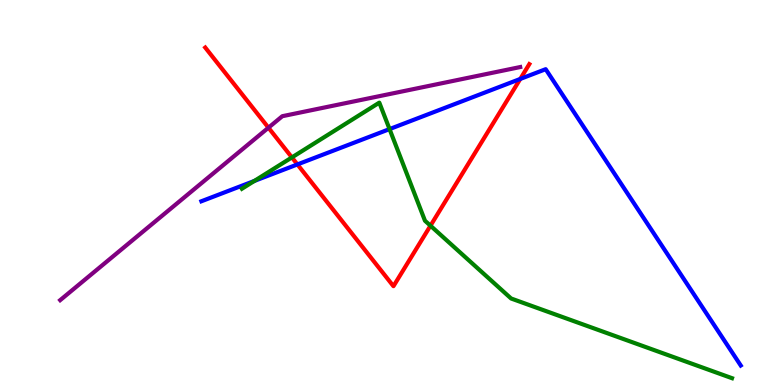[{'lines': ['blue', 'red'], 'intersections': [{'x': 3.84, 'y': 5.73}, {'x': 6.71, 'y': 7.95}]}, {'lines': ['green', 'red'], 'intersections': [{'x': 3.77, 'y': 5.91}, {'x': 5.55, 'y': 4.14}]}, {'lines': ['purple', 'red'], 'intersections': [{'x': 3.46, 'y': 6.68}]}, {'lines': ['blue', 'green'], 'intersections': [{'x': 3.28, 'y': 5.3}, {'x': 5.03, 'y': 6.65}]}, {'lines': ['blue', 'purple'], 'intersections': []}, {'lines': ['green', 'purple'], 'intersections': []}]